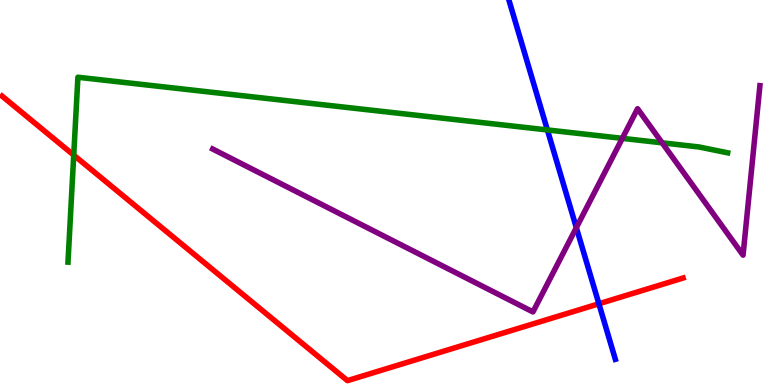[{'lines': ['blue', 'red'], 'intersections': [{'x': 7.73, 'y': 2.11}]}, {'lines': ['green', 'red'], 'intersections': [{'x': 0.951, 'y': 5.97}]}, {'lines': ['purple', 'red'], 'intersections': []}, {'lines': ['blue', 'green'], 'intersections': [{'x': 7.06, 'y': 6.62}]}, {'lines': ['blue', 'purple'], 'intersections': [{'x': 7.44, 'y': 4.09}]}, {'lines': ['green', 'purple'], 'intersections': [{'x': 8.03, 'y': 6.41}, {'x': 8.54, 'y': 6.29}]}]